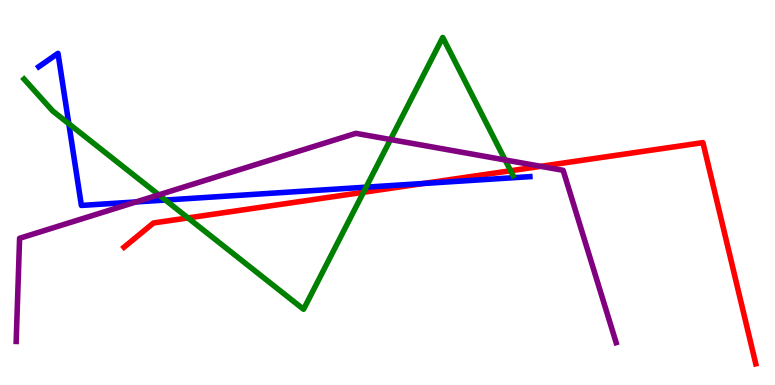[{'lines': ['blue', 'red'], 'intersections': [{'x': 5.47, 'y': 5.23}]}, {'lines': ['green', 'red'], 'intersections': [{'x': 2.43, 'y': 4.34}, {'x': 4.69, 'y': 5.01}, {'x': 6.59, 'y': 5.56}]}, {'lines': ['purple', 'red'], 'intersections': [{'x': 6.98, 'y': 5.68}]}, {'lines': ['blue', 'green'], 'intersections': [{'x': 0.888, 'y': 6.79}, {'x': 2.13, 'y': 4.8}, {'x': 4.72, 'y': 5.14}]}, {'lines': ['blue', 'purple'], 'intersections': [{'x': 1.76, 'y': 4.76}]}, {'lines': ['green', 'purple'], 'intersections': [{'x': 2.05, 'y': 4.94}, {'x': 5.04, 'y': 6.38}, {'x': 6.52, 'y': 5.85}]}]